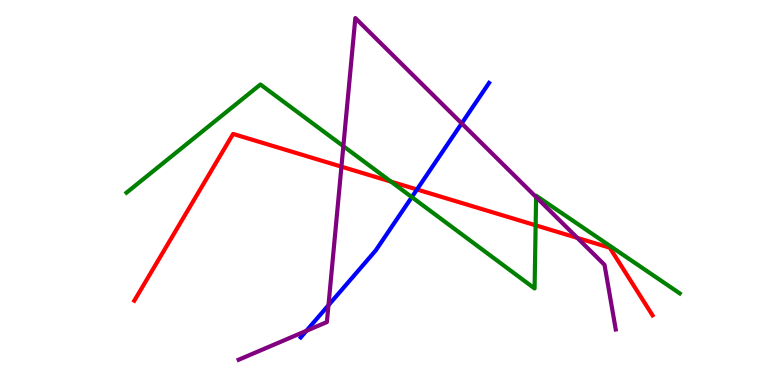[{'lines': ['blue', 'red'], 'intersections': [{'x': 5.38, 'y': 5.08}]}, {'lines': ['green', 'red'], 'intersections': [{'x': 5.04, 'y': 5.28}, {'x': 6.91, 'y': 4.15}]}, {'lines': ['purple', 'red'], 'intersections': [{'x': 4.41, 'y': 5.67}, {'x': 7.45, 'y': 3.82}]}, {'lines': ['blue', 'green'], 'intersections': [{'x': 5.31, 'y': 4.88}]}, {'lines': ['blue', 'purple'], 'intersections': [{'x': 3.95, 'y': 1.41}, {'x': 4.24, 'y': 2.07}, {'x': 5.96, 'y': 6.8}]}, {'lines': ['green', 'purple'], 'intersections': [{'x': 4.43, 'y': 6.2}, {'x': 6.92, 'y': 4.88}]}]